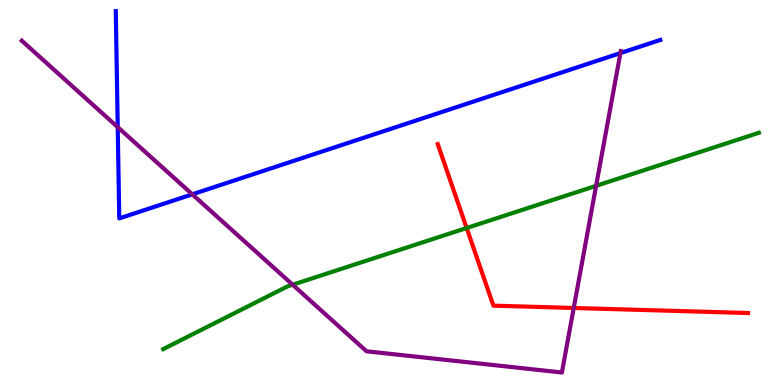[{'lines': ['blue', 'red'], 'intersections': []}, {'lines': ['green', 'red'], 'intersections': [{'x': 6.02, 'y': 4.08}]}, {'lines': ['purple', 'red'], 'intersections': [{'x': 7.4, 'y': 2.0}]}, {'lines': ['blue', 'green'], 'intersections': []}, {'lines': ['blue', 'purple'], 'intersections': [{'x': 1.52, 'y': 6.7}, {'x': 2.48, 'y': 4.95}, {'x': 8.01, 'y': 8.62}]}, {'lines': ['green', 'purple'], 'intersections': [{'x': 3.78, 'y': 2.6}, {'x': 7.69, 'y': 5.17}]}]